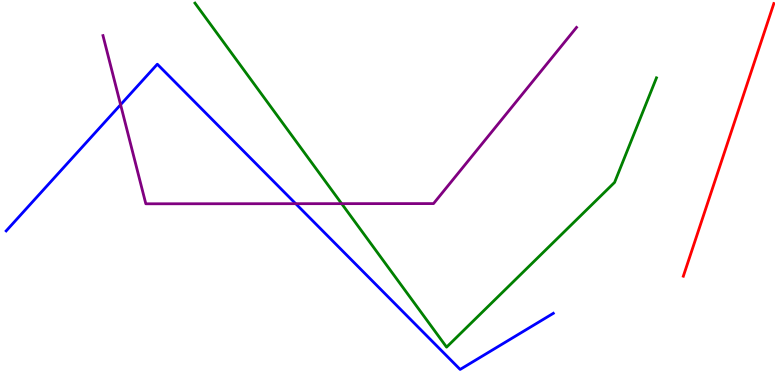[{'lines': ['blue', 'red'], 'intersections': []}, {'lines': ['green', 'red'], 'intersections': []}, {'lines': ['purple', 'red'], 'intersections': []}, {'lines': ['blue', 'green'], 'intersections': []}, {'lines': ['blue', 'purple'], 'intersections': [{'x': 1.56, 'y': 7.28}, {'x': 3.82, 'y': 4.71}]}, {'lines': ['green', 'purple'], 'intersections': [{'x': 4.41, 'y': 4.71}]}]